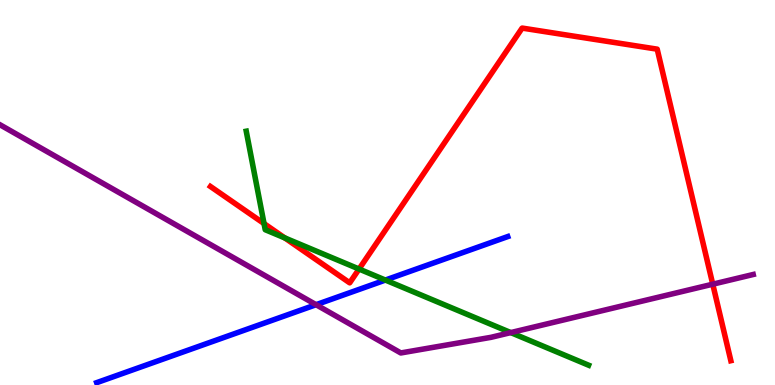[{'lines': ['blue', 'red'], 'intersections': []}, {'lines': ['green', 'red'], 'intersections': [{'x': 3.41, 'y': 4.19}, {'x': 3.67, 'y': 3.82}, {'x': 4.63, 'y': 3.01}]}, {'lines': ['purple', 'red'], 'intersections': [{'x': 9.2, 'y': 2.62}]}, {'lines': ['blue', 'green'], 'intersections': [{'x': 4.97, 'y': 2.73}]}, {'lines': ['blue', 'purple'], 'intersections': [{'x': 4.08, 'y': 2.09}]}, {'lines': ['green', 'purple'], 'intersections': [{'x': 6.59, 'y': 1.36}]}]